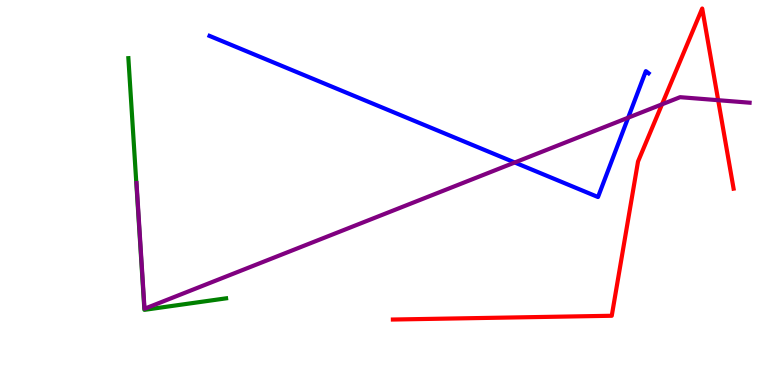[{'lines': ['blue', 'red'], 'intersections': []}, {'lines': ['green', 'red'], 'intersections': []}, {'lines': ['purple', 'red'], 'intersections': [{'x': 8.54, 'y': 7.29}, {'x': 9.27, 'y': 7.4}]}, {'lines': ['blue', 'green'], 'intersections': []}, {'lines': ['blue', 'purple'], 'intersections': [{'x': 6.64, 'y': 5.78}, {'x': 8.11, 'y': 6.94}]}, {'lines': ['green', 'purple'], 'intersections': []}]